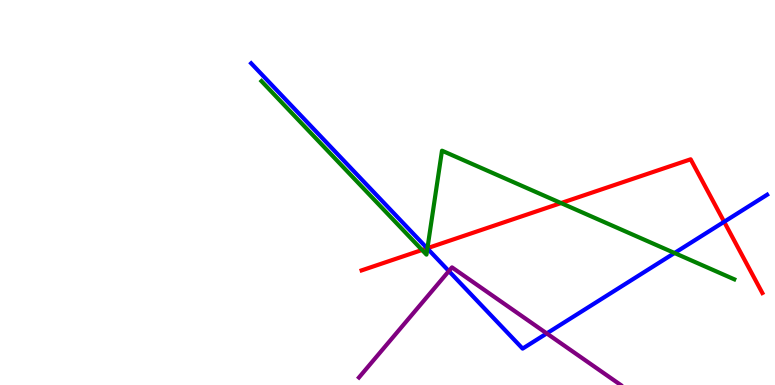[{'lines': ['blue', 'red'], 'intersections': [{'x': 5.51, 'y': 3.55}, {'x': 9.34, 'y': 4.24}]}, {'lines': ['green', 'red'], 'intersections': [{'x': 5.45, 'y': 3.51}, {'x': 5.52, 'y': 3.55}, {'x': 7.24, 'y': 4.73}]}, {'lines': ['purple', 'red'], 'intersections': []}, {'lines': ['blue', 'green'], 'intersections': [{'x': 5.51, 'y': 3.55}, {'x': 8.7, 'y': 3.43}]}, {'lines': ['blue', 'purple'], 'intersections': [{'x': 5.79, 'y': 2.96}, {'x': 7.05, 'y': 1.34}]}, {'lines': ['green', 'purple'], 'intersections': []}]